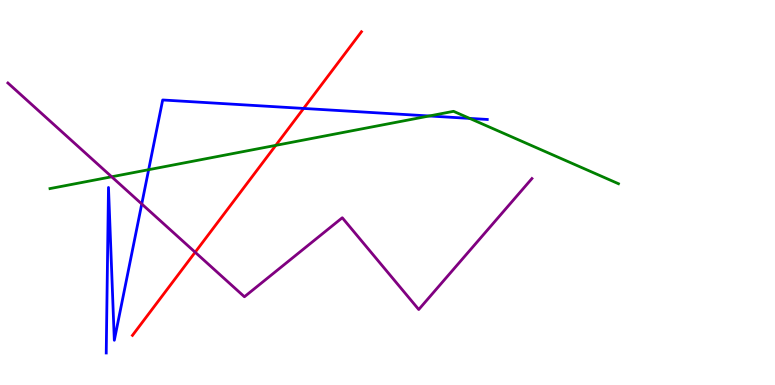[{'lines': ['blue', 'red'], 'intersections': [{'x': 3.92, 'y': 7.18}]}, {'lines': ['green', 'red'], 'intersections': [{'x': 3.56, 'y': 6.22}]}, {'lines': ['purple', 'red'], 'intersections': [{'x': 2.52, 'y': 3.45}]}, {'lines': ['blue', 'green'], 'intersections': [{'x': 1.92, 'y': 5.59}, {'x': 5.54, 'y': 6.99}, {'x': 6.06, 'y': 6.92}]}, {'lines': ['blue', 'purple'], 'intersections': [{'x': 1.83, 'y': 4.7}]}, {'lines': ['green', 'purple'], 'intersections': [{'x': 1.44, 'y': 5.41}]}]